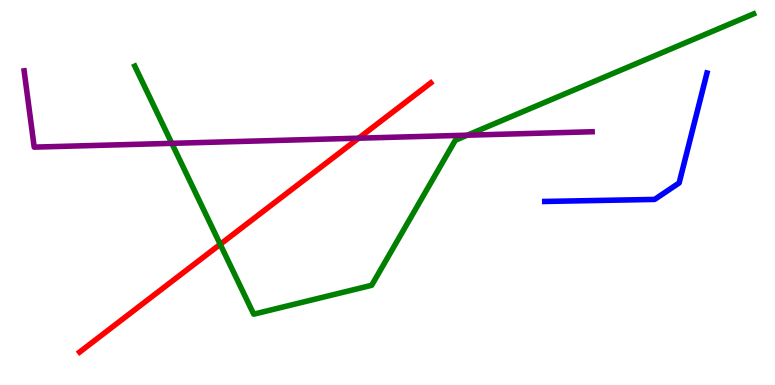[{'lines': ['blue', 'red'], 'intersections': []}, {'lines': ['green', 'red'], 'intersections': [{'x': 2.84, 'y': 3.65}]}, {'lines': ['purple', 'red'], 'intersections': [{'x': 4.63, 'y': 6.41}]}, {'lines': ['blue', 'green'], 'intersections': []}, {'lines': ['blue', 'purple'], 'intersections': []}, {'lines': ['green', 'purple'], 'intersections': [{'x': 2.22, 'y': 6.28}, {'x': 6.03, 'y': 6.49}]}]